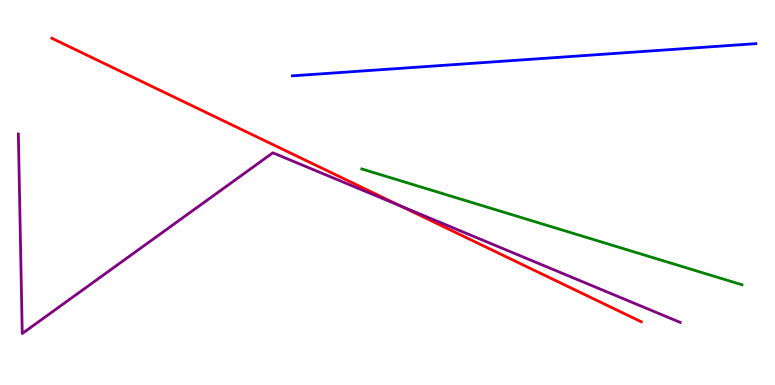[{'lines': ['blue', 'red'], 'intersections': []}, {'lines': ['green', 'red'], 'intersections': []}, {'lines': ['purple', 'red'], 'intersections': [{'x': 5.16, 'y': 4.65}]}, {'lines': ['blue', 'green'], 'intersections': []}, {'lines': ['blue', 'purple'], 'intersections': []}, {'lines': ['green', 'purple'], 'intersections': []}]